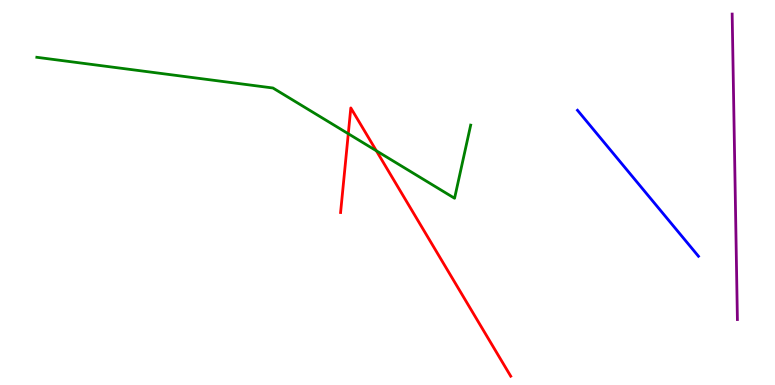[{'lines': ['blue', 'red'], 'intersections': []}, {'lines': ['green', 'red'], 'intersections': [{'x': 4.49, 'y': 6.53}, {'x': 4.86, 'y': 6.08}]}, {'lines': ['purple', 'red'], 'intersections': []}, {'lines': ['blue', 'green'], 'intersections': []}, {'lines': ['blue', 'purple'], 'intersections': []}, {'lines': ['green', 'purple'], 'intersections': []}]